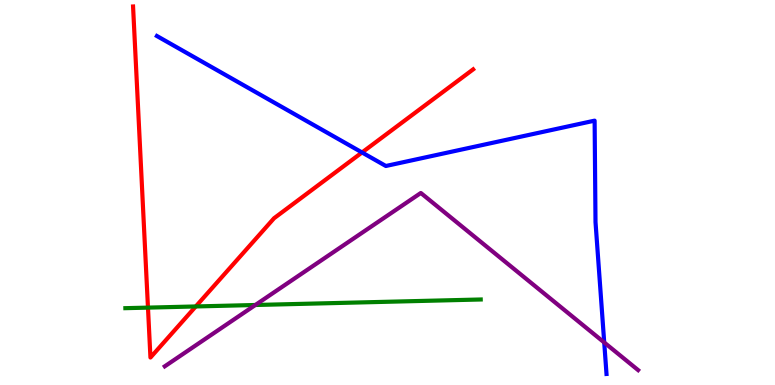[{'lines': ['blue', 'red'], 'intersections': [{'x': 4.67, 'y': 6.04}]}, {'lines': ['green', 'red'], 'intersections': [{'x': 1.91, 'y': 2.01}, {'x': 2.53, 'y': 2.04}]}, {'lines': ['purple', 'red'], 'intersections': []}, {'lines': ['blue', 'green'], 'intersections': []}, {'lines': ['blue', 'purple'], 'intersections': [{'x': 7.8, 'y': 1.1}]}, {'lines': ['green', 'purple'], 'intersections': [{'x': 3.3, 'y': 2.08}]}]